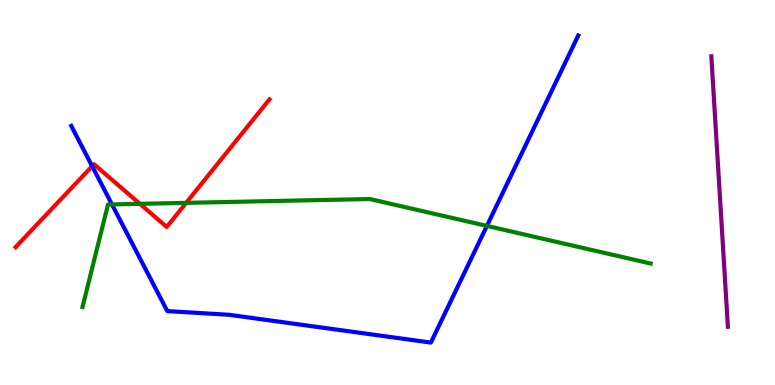[{'lines': ['blue', 'red'], 'intersections': [{'x': 1.19, 'y': 5.68}]}, {'lines': ['green', 'red'], 'intersections': [{'x': 1.81, 'y': 4.71}, {'x': 2.4, 'y': 4.73}]}, {'lines': ['purple', 'red'], 'intersections': []}, {'lines': ['blue', 'green'], 'intersections': [{'x': 1.44, 'y': 4.69}, {'x': 6.28, 'y': 4.13}]}, {'lines': ['blue', 'purple'], 'intersections': []}, {'lines': ['green', 'purple'], 'intersections': []}]